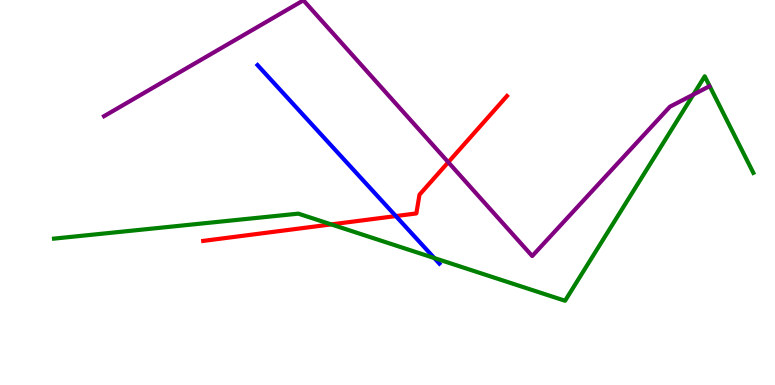[{'lines': ['blue', 'red'], 'intersections': [{'x': 5.11, 'y': 4.39}]}, {'lines': ['green', 'red'], 'intersections': [{'x': 4.27, 'y': 4.17}]}, {'lines': ['purple', 'red'], 'intersections': [{'x': 5.78, 'y': 5.79}]}, {'lines': ['blue', 'green'], 'intersections': [{'x': 5.6, 'y': 3.3}]}, {'lines': ['blue', 'purple'], 'intersections': []}, {'lines': ['green', 'purple'], 'intersections': [{'x': 8.95, 'y': 7.54}]}]